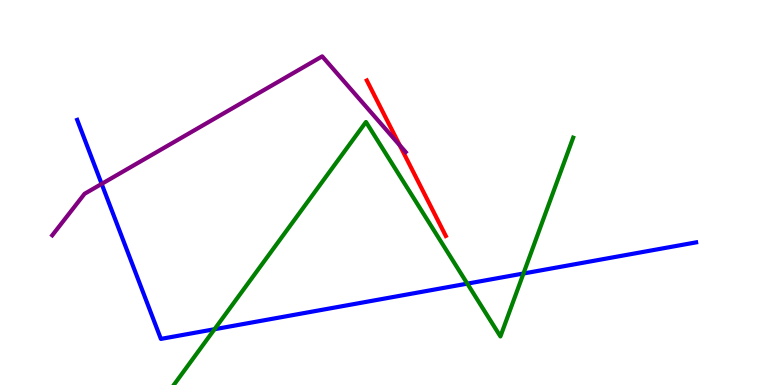[{'lines': ['blue', 'red'], 'intersections': []}, {'lines': ['green', 'red'], 'intersections': []}, {'lines': ['purple', 'red'], 'intersections': [{'x': 5.16, 'y': 6.23}]}, {'lines': ['blue', 'green'], 'intersections': [{'x': 2.77, 'y': 1.45}, {'x': 6.03, 'y': 2.63}, {'x': 6.75, 'y': 2.9}]}, {'lines': ['blue', 'purple'], 'intersections': [{'x': 1.31, 'y': 5.22}]}, {'lines': ['green', 'purple'], 'intersections': []}]